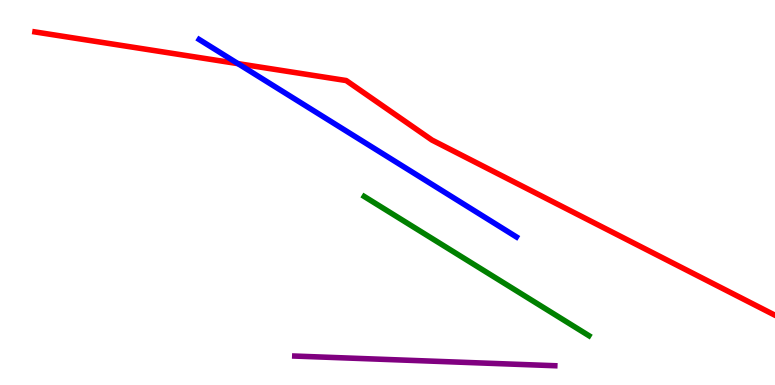[{'lines': ['blue', 'red'], 'intersections': [{'x': 3.07, 'y': 8.35}]}, {'lines': ['green', 'red'], 'intersections': []}, {'lines': ['purple', 'red'], 'intersections': []}, {'lines': ['blue', 'green'], 'intersections': []}, {'lines': ['blue', 'purple'], 'intersections': []}, {'lines': ['green', 'purple'], 'intersections': []}]